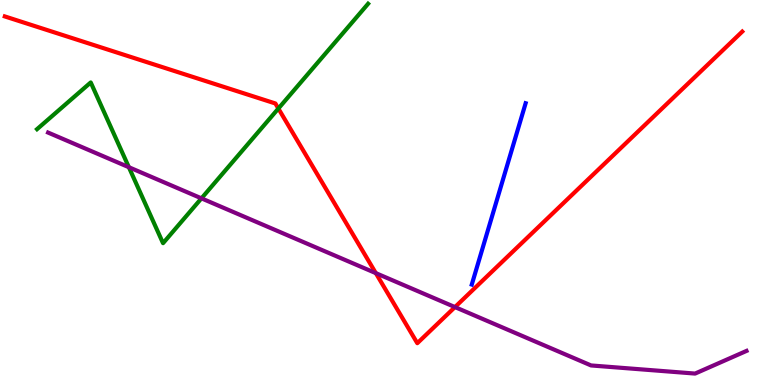[{'lines': ['blue', 'red'], 'intersections': []}, {'lines': ['green', 'red'], 'intersections': [{'x': 3.59, 'y': 7.18}]}, {'lines': ['purple', 'red'], 'intersections': [{'x': 4.85, 'y': 2.91}, {'x': 5.87, 'y': 2.02}]}, {'lines': ['blue', 'green'], 'intersections': []}, {'lines': ['blue', 'purple'], 'intersections': []}, {'lines': ['green', 'purple'], 'intersections': [{'x': 1.66, 'y': 5.66}, {'x': 2.6, 'y': 4.85}]}]